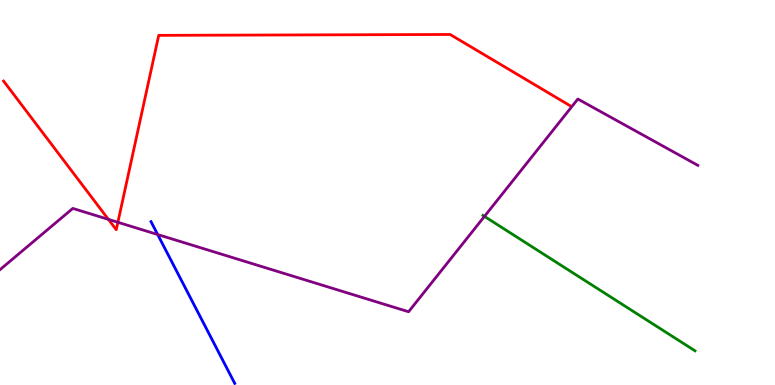[{'lines': ['blue', 'red'], 'intersections': []}, {'lines': ['green', 'red'], 'intersections': []}, {'lines': ['purple', 'red'], 'intersections': [{'x': 1.4, 'y': 4.3}, {'x': 1.52, 'y': 4.23}]}, {'lines': ['blue', 'green'], 'intersections': []}, {'lines': ['blue', 'purple'], 'intersections': [{'x': 2.03, 'y': 3.91}]}, {'lines': ['green', 'purple'], 'intersections': [{'x': 6.25, 'y': 4.38}]}]